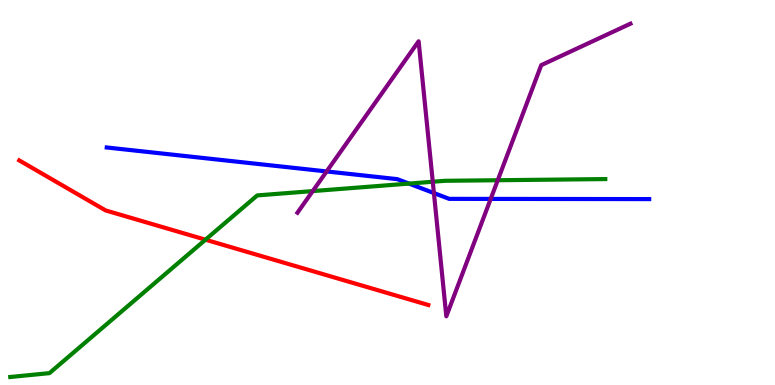[{'lines': ['blue', 'red'], 'intersections': []}, {'lines': ['green', 'red'], 'intersections': [{'x': 2.65, 'y': 3.77}]}, {'lines': ['purple', 'red'], 'intersections': []}, {'lines': ['blue', 'green'], 'intersections': [{'x': 5.28, 'y': 5.23}]}, {'lines': ['blue', 'purple'], 'intersections': [{'x': 4.21, 'y': 5.55}, {'x': 5.6, 'y': 4.99}, {'x': 6.33, 'y': 4.83}]}, {'lines': ['green', 'purple'], 'intersections': [{'x': 4.04, 'y': 5.04}, {'x': 5.58, 'y': 5.28}, {'x': 6.42, 'y': 5.32}]}]